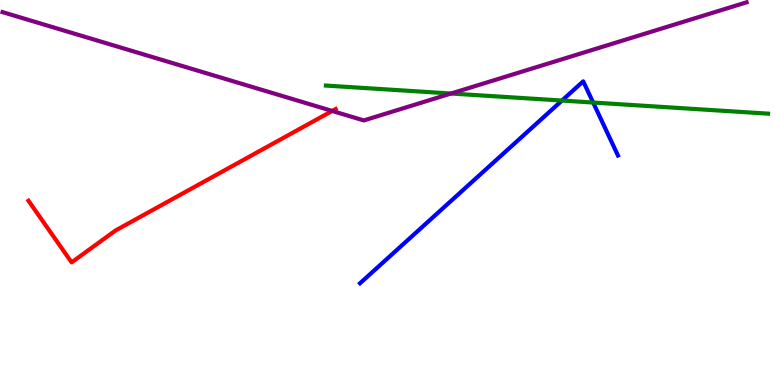[{'lines': ['blue', 'red'], 'intersections': []}, {'lines': ['green', 'red'], 'intersections': []}, {'lines': ['purple', 'red'], 'intersections': [{'x': 4.29, 'y': 7.12}]}, {'lines': ['blue', 'green'], 'intersections': [{'x': 7.25, 'y': 7.39}, {'x': 7.65, 'y': 7.34}]}, {'lines': ['blue', 'purple'], 'intersections': []}, {'lines': ['green', 'purple'], 'intersections': [{'x': 5.82, 'y': 7.57}]}]